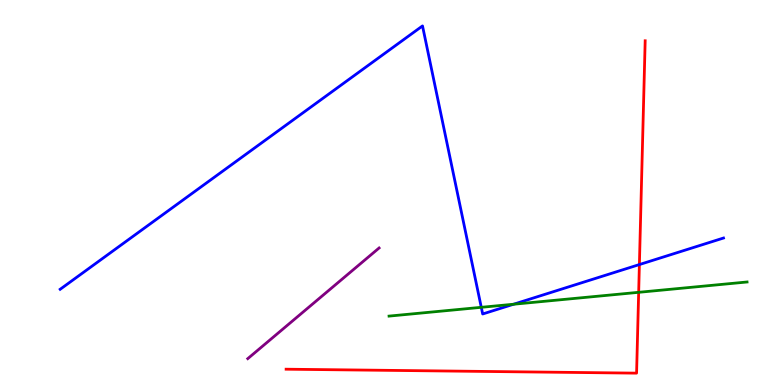[{'lines': ['blue', 'red'], 'intersections': [{'x': 8.25, 'y': 3.13}]}, {'lines': ['green', 'red'], 'intersections': [{'x': 8.24, 'y': 2.41}]}, {'lines': ['purple', 'red'], 'intersections': []}, {'lines': ['blue', 'green'], 'intersections': [{'x': 6.21, 'y': 2.02}, {'x': 6.63, 'y': 2.1}]}, {'lines': ['blue', 'purple'], 'intersections': []}, {'lines': ['green', 'purple'], 'intersections': []}]